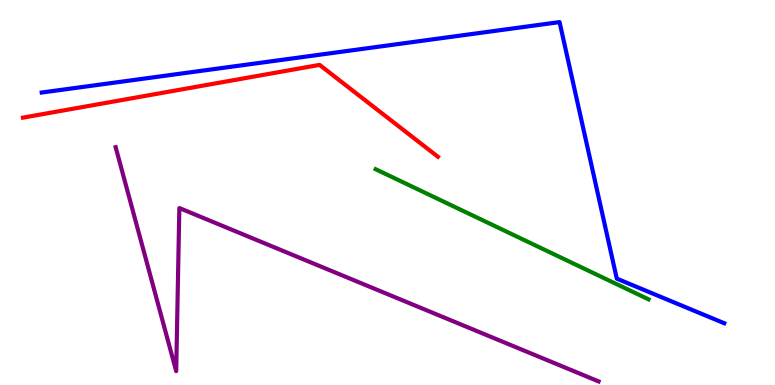[{'lines': ['blue', 'red'], 'intersections': []}, {'lines': ['green', 'red'], 'intersections': []}, {'lines': ['purple', 'red'], 'intersections': []}, {'lines': ['blue', 'green'], 'intersections': []}, {'lines': ['blue', 'purple'], 'intersections': []}, {'lines': ['green', 'purple'], 'intersections': []}]